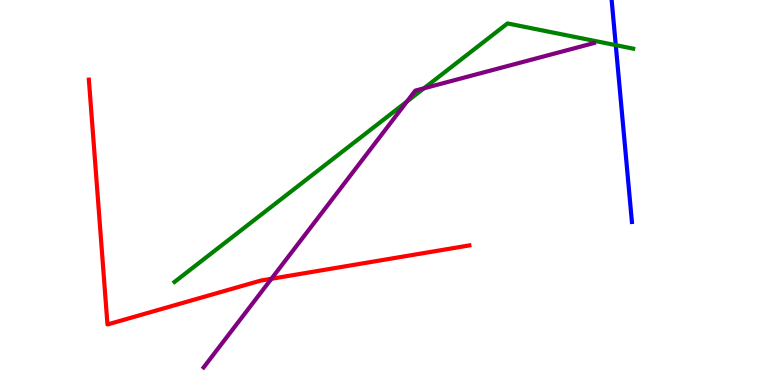[{'lines': ['blue', 'red'], 'intersections': []}, {'lines': ['green', 'red'], 'intersections': []}, {'lines': ['purple', 'red'], 'intersections': [{'x': 3.5, 'y': 2.76}]}, {'lines': ['blue', 'green'], 'intersections': [{'x': 7.95, 'y': 8.83}]}, {'lines': ['blue', 'purple'], 'intersections': []}, {'lines': ['green', 'purple'], 'intersections': [{'x': 5.25, 'y': 7.36}, {'x': 5.47, 'y': 7.71}]}]